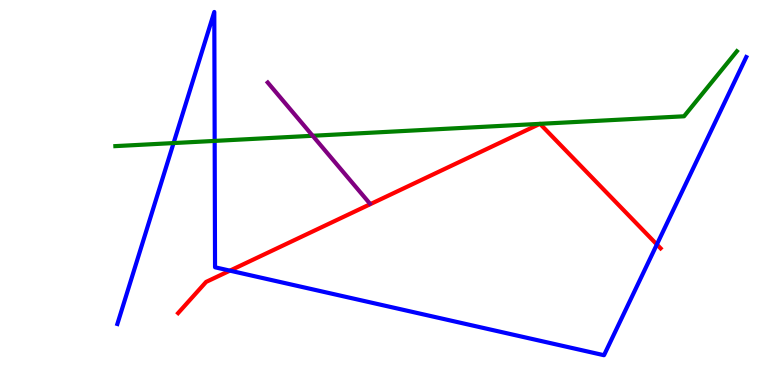[{'lines': ['blue', 'red'], 'intersections': [{'x': 2.97, 'y': 2.97}, {'x': 8.48, 'y': 3.65}]}, {'lines': ['green', 'red'], 'intersections': [{'x': 6.97, 'y': 6.78}, {'x': 6.97, 'y': 6.78}]}, {'lines': ['purple', 'red'], 'intersections': []}, {'lines': ['blue', 'green'], 'intersections': [{'x': 2.24, 'y': 6.28}, {'x': 2.77, 'y': 6.34}]}, {'lines': ['blue', 'purple'], 'intersections': []}, {'lines': ['green', 'purple'], 'intersections': [{'x': 4.03, 'y': 6.47}]}]